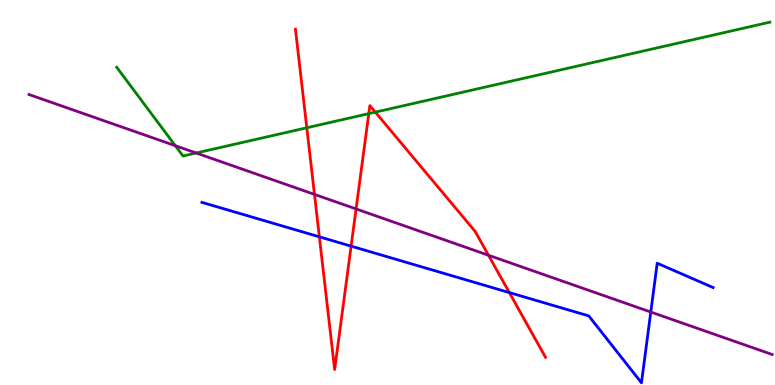[{'lines': ['blue', 'red'], 'intersections': [{'x': 4.12, 'y': 3.85}, {'x': 4.53, 'y': 3.61}, {'x': 6.57, 'y': 2.4}]}, {'lines': ['green', 'red'], 'intersections': [{'x': 3.96, 'y': 6.68}, {'x': 4.76, 'y': 7.05}, {'x': 4.84, 'y': 7.09}]}, {'lines': ['purple', 'red'], 'intersections': [{'x': 4.06, 'y': 4.95}, {'x': 4.59, 'y': 4.57}, {'x': 6.3, 'y': 3.37}]}, {'lines': ['blue', 'green'], 'intersections': []}, {'lines': ['blue', 'purple'], 'intersections': [{'x': 8.4, 'y': 1.9}]}, {'lines': ['green', 'purple'], 'intersections': [{'x': 2.26, 'y': 6.22}, {'x': 2.53, 'y': 6.03}]}]